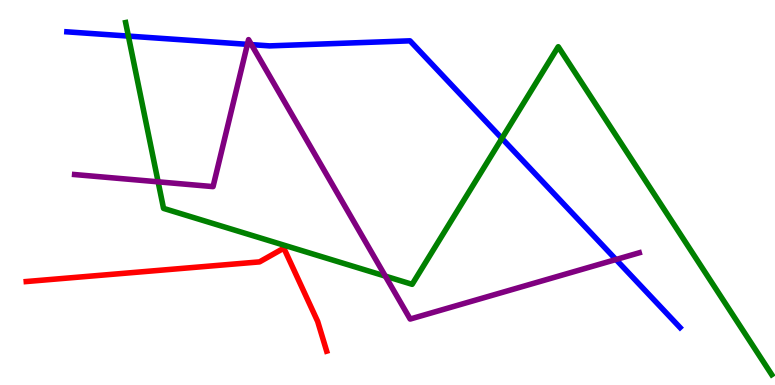[{'lines': ['blue', 'red'], 'intersections': []}, {'lines': ['green', 'red'], 'intersections': []}, {'lines': ['purple', 'red'], 'intersections': []}, {'lines': ['blue', 'green'], 'intersections': [{'x': 1.66, 'y': 9.06}, {'x': 6.48, 'y': 6.41}]}, {'lines': ['blue', 'purple'], 'intersections': [{'x': 3.19, 'y': 8.85}, {'x': 3.24, 'y': 8.84}, {'x': 7.95, 'y': 3.26}]}, {'lines': ['green', 'purple'], 'intersections': [{'x': 2.04, 'y': 5.28}, {'x': 4.97, 'y': 2.83}]}]